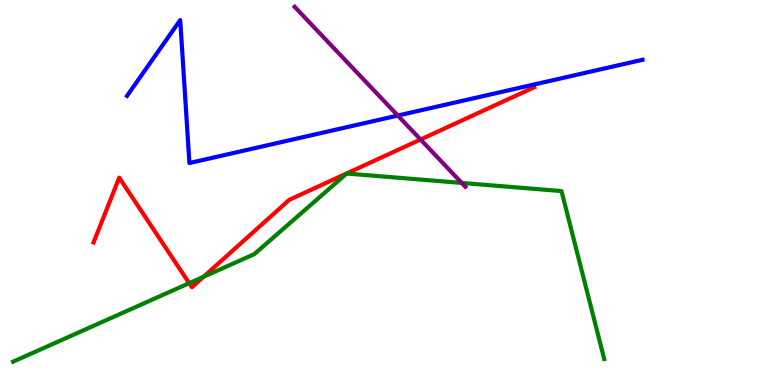[{'lines': ['blue', 'red'], 'intersections': []}, {'lines': ['green', 'red'], 'intersections': [{'x': 2.44, 'y': 2.64}, {'x': 2.63, 'y': 2.81}]}, {'lines': ['purple', 'red'], 'intersections': [{'x': 5.43, 'y': 6.38}]}, {'lines': ['blue', 'green'], 'intersections': []}, {'lines': ['blue', 'purple'], 'intersections': [{'x': 5.13, 'y': 7.0}]}, {'lines': ['green', 'purple'], 'intersections': [{'x': 5.96, 'y': 5.25}]}]